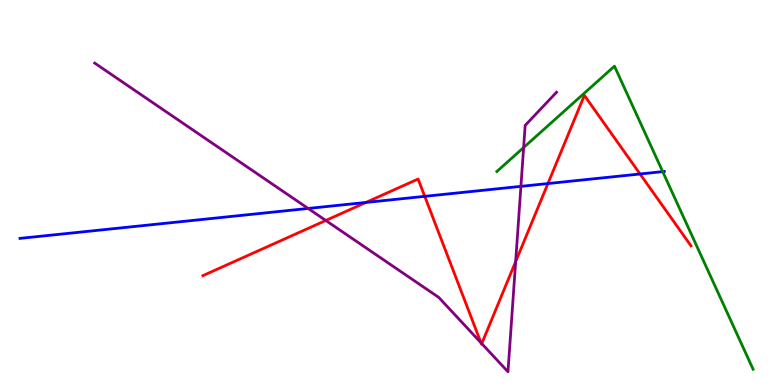[{'lines': ['blue', 'red'], 'intersections': [{'x': 4.72, 'y': 4.74}, {'x': 5.48, 'y': 4.9}, {'x': 7.07, 'y': 5.23}, {'x': 8.26, 'y': 5.48}]}, {'lines': ['green', 'red'], 'intersections': []}, {'lines': ['purple', 'red'], 'intersections': [{'x': 4.2, 'y': 4.27}, {'x': 6.21, 'y': 1.1}, {'x': 6.22, 'y': 1.08}, {'x': 6.65, 'y': 3.21}]}, {'lines': ['blue', 'green'], 'intersections': [{'x': 8.55, 'y': 5.54}]}, {'lines': ['blue', 'purple'], 'intersections': [{'x': 3.98, 'y': 4.59}, {'x': 6.72, 'y': 5.16}]}, {'lines': ['green', 'purple'], 'intersections': [{'x': 6.76, 'y': 6.17}]}]